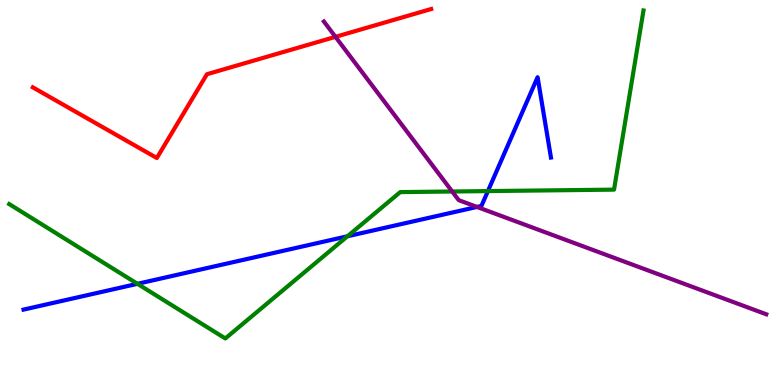[{'lines': ['blue', 'red'], 'intersections': []}, {'lines': ['green', 'red'], 'intersections': []}, {'lines': ['purple', 'red'], 'intersections': [{'x': 4.33, 'y': 9.04}]}, {'lines': ['blue', 'green'], 'intersections': [{'x': 1.77, 'y': 2.63}, {'x': 4.48, 'y': 3.86}, {'x': 6.3, 'y': 5.04}]}, {'lines': ['blue', 'purple'], 'intersections': [{'x': 6.15, 'y': 4.62}]}, {'lines': ['green', 'purple'], 'intersections': [{'x': 5.83, 'y': 5.03}]}]